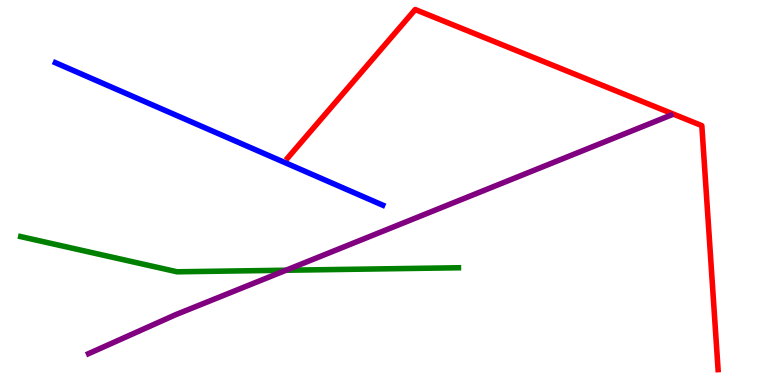[{'lines': ['blue', 'red'], 'intersections': []}, {'lines': ['green', 'red'], 'intersections': []}, {'lines': ['purple', 'red'], 'intersections': []}, {'lines': ['blue', 'green'], 'intersections': []}, {'lines': ['blue', 'purple'], 'intersections': []}, {'lines': ['green', 'purple'], 'intersections': [{'x': 3.69, 'y': 2.98}]}]